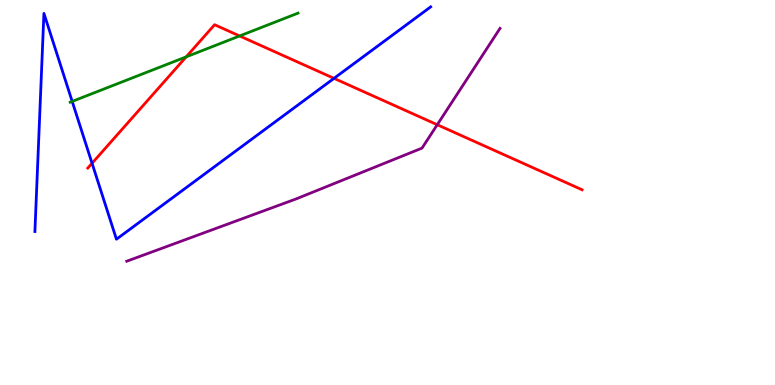[{'lines': ['blue', 'red'], 'intersections': [{'x': 1.19, 'y': 5.76}, {'x': 4.31, 'y': 7.96}]}, {'lines': ['green', 'red'], 'intersections': [{'x': 2.4, 'y': 8.52}, {'x': 3.09, 'y': 9.07}]}, {'lines': ['purple', 'red'], 'intersections': [{'x': 5.64, 'y': 6.76}]}, {'lines': ['blue', 'green'], 'intersections': [{'x': 0.932, 'y': 7.37}]}, {'lines': ['blue', 'purple'], 'intersections': []}, {'lines': ['green', 'purple'], 'intersections': []}]